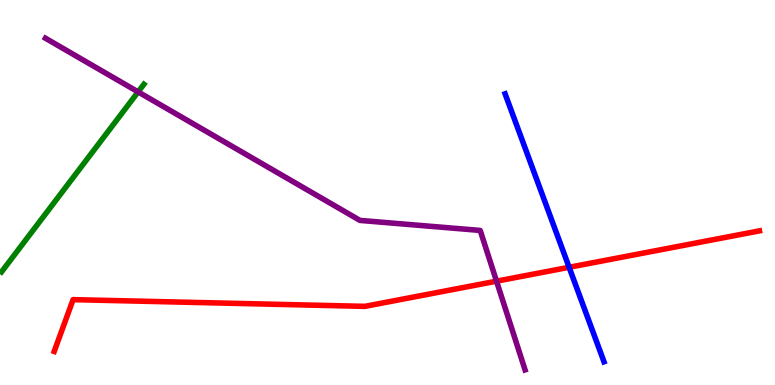[{'lines': ['blue', 'red'], 'intersections': [{'x': 7.34, 'y': 3.06}]}, {'lines': ['green', 'red'], 'intersections': []}, {'lines': ['purple', 'red'], 'intersections': [{'x': 6.41, 'y': 2.7}]}, {'lines': ['blue', 'green'], 'intersections': []}, {'lines': ['blue', 'purple'], 'intersections': []}, {'lines': ['green', 'purple'], 'intersections': [{'x': 1.78, 'y': 7.61}]}]